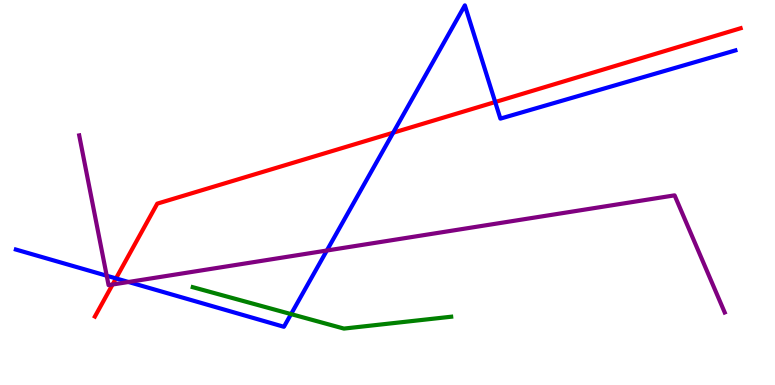[{'lines': ['blue', 'red'], 'intersections': [{'x': 1.5, 'y': 2.77}, {'x': 5.07, 'y': 6.55}, {'x': 6.39, 'y': 7.35}]}, {'lines': ['green', 'red'], 'intersections': []}, {'lines': ['purple', 'red'], 'intersections': [{'x': 1.45, 'y': 2.61}]}, {'lines': ['blue', 'green'], 'intersections': [{'x': 3.76, 'y': 1.84}]}, {'lines': ['blue', 'purple'], 'intersections': [{'x': 1.38, 'y': 2.84}, {'x': 1.66, 'y': 2.68}, {'x': 4.22, 'y': 3.49}]}, {'lines': ['green', 'purple'], 'intersections': []}]